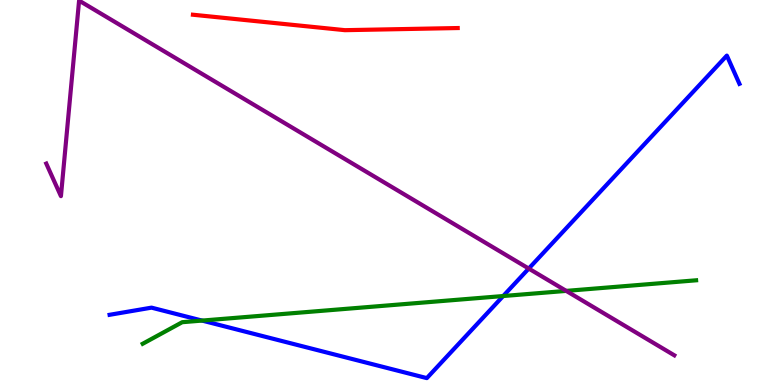[{'lines': ['blue', 'red'], 'intersections': []}, {'lines': ['green', 'red'], 'intersections': []}, {'lines': ['purple', 'red'], 'intersections': []}, {'lines': ['blue', 'green'], 'intersections': [{'x': 2.61, 'y': 1.67}, {'x': 6.49, 'y': 2.31}]}, {'lines': ['blue', 'purple'], 'intersections': [{'x': 6.82, 'y': 3.02}]}, {'lines': ['green', 'purple'], 'intersections': [{'x': 7.31, 'y': 2.44}]}]